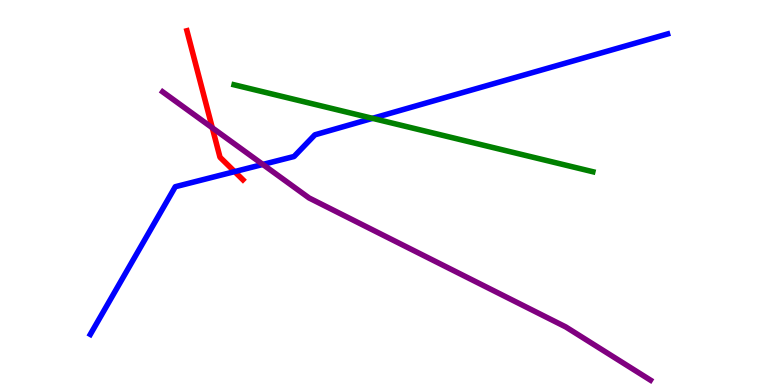[{'lines': ['blue', 'red'], 'intersections': [{'x': 3.03, 'y': 5.54}]}, {'lines': ['green', 'red'], 'intersections': []}, {'lines': ['purple', 'red'], 'intersections': [{'x': 2.74, 'y': 6.68}]}, {'lines': ['blue', 'green'], 'intersections': [{'x': 4.81, 'y': 6.93}]}, {'lines': ['blue', 'purple'], 'intersections': [{'x': 3.39, 'y': 5.73}]}, {'lines': ['green', 'purple'], 'intersections': []}]